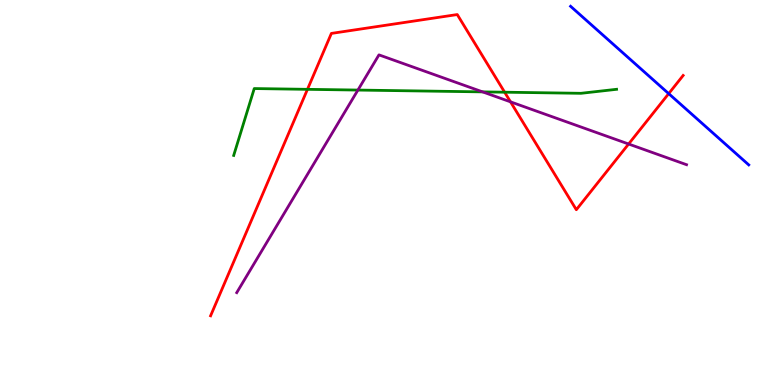[{'lines': ['blue', 'red'], 'intersections': [{'x': 8.63, 'y': 7.57}]}, {'lines': ['green', 'red'], 'intersections': [{'x': 3.97, 'y': 7.68}, {'x': 6.51, 'y': 7.61}]}, {'lines': ['purple', 'red'], 'intersections': [{'x': 6.59, 'y': 7.35}, {'x': 8.11, 'y': 6.26}]}, {'lines': ['blue', 'green'], 'intersections': []}, {'lines': ['blue', 'purple'], 'intersections': []}, {'lines': ['green', 'purple'], 'intersections': [{'x': 4.62, 'y': 7.66}, {'x': 6.23, 'y': 7.61}]}]